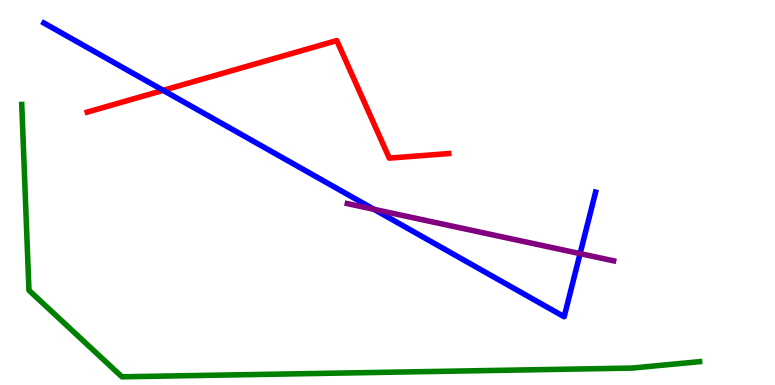[{'lines': ['blue', 'red'], 'intersections': [{'x': 2.11, 'y': 7.65}]}, {'lines': ['green', 'red'], 'intersections': []}, {'lines': ['purple', 'red'], 'intersections': []}, {'lines': ['blue', 'green'], 'intersections': []}, {'lines': ['blue', 'purple'], 'intersections': [{'x': 4.82, 'y': 4.56}, {'x': 7.48, 'y': 3.41}]}, {'lines': ['green', 'purple'], 'intersections': []}]